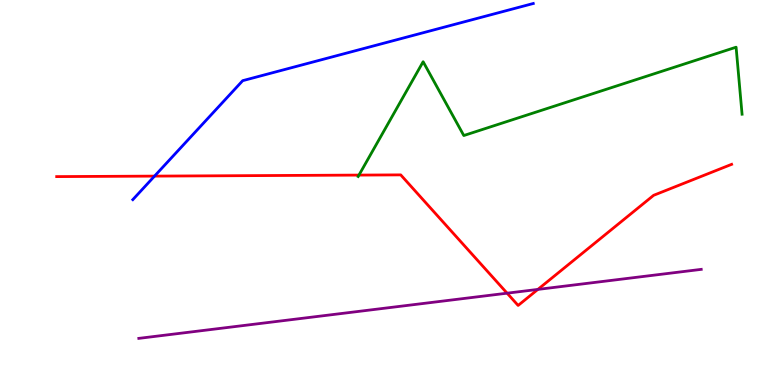[{'lines': ['blue', 'red'], 'intersections': [{'x': 1.99, 'y': 5.43}]}, {'lines': ['green', 'red'], 'intersections': [{'x': 4.63, 'y': 5.45}]}, {'lines': ['purple', 'red'], 'intersections': [{'x': 6.54, 'y': 2.38}, {'x': 6.94, 'y': 2.48}]}, {'lines': ['blue', 'green'], 'intersections': []}, {'lines': ['blue', 'purple'], 'intersections': []}, {'lines': ['green', 'purple'], 'intersections': []}]